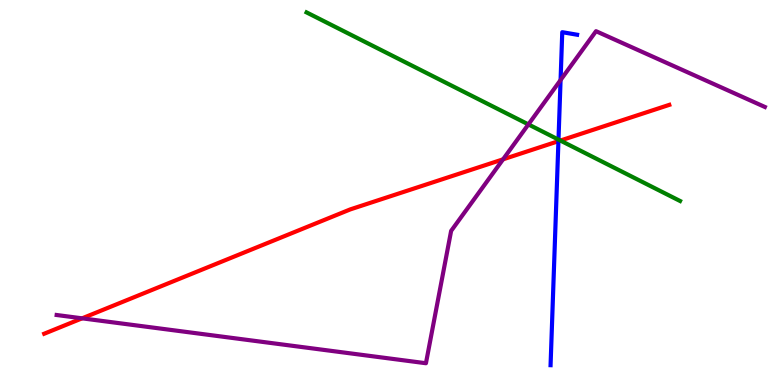[{'lines': ['blue', 'red'], 'intersections': [{'x': 7.21, 'y': 6.33}]}, {'lines': ['green', 'red'], 'intersections': [{'x': 7.23, 'y': 6.35}]}, {'lines': ['purple', 'red'], 'intersections': [{'x': 1.06, 'y': 1.73}, {'x': 6.49, 'y': 5.86}]}, {'lines': ['blue', 'green'], 'intersections': [{'x': 7.21, 'y': 6.37}]}, {'lines': ['blue', 'purple'], 'intersections': [{'x': 7.23, 'y': 7.92}]}, {'lines': ['green', 'purple'], 'intersections': [{'x': 6.82, 'y': 6.77}]}]